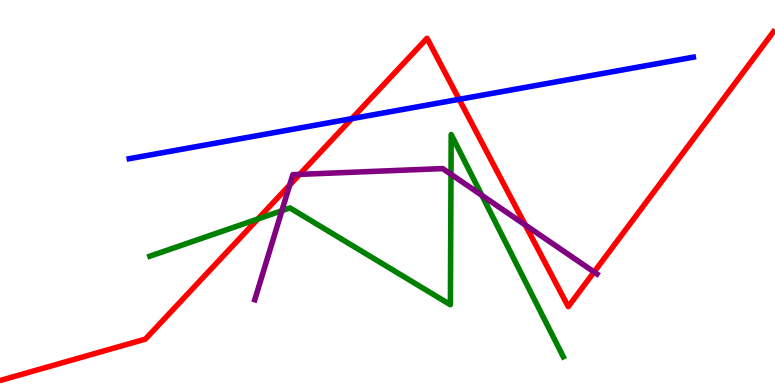[{'lines': ['blue', 'red'], 'intersections': [{'x': 4.54, 'y': 6.92}, {'x': 5.92, 'y': 7.42}]}, {'lines': ['green', 'red'], 'intersections': [{'x': 3.33, 'y': 4.31}]}, {'lines': ['purple', 'red'], 'intersections': [{'x': 3.74, 'y': 5.2}, {'x': 3.87, 'y': 5.47}, {'x': 6.78, 'y': 4.16}, {'x': 7.67, 'y': 2.94}]}, {'lines': ['blue', 'green'], 'intersections': []}, {'lines': ['blue', 'purple'], 'intersections': []}, {'lines': ['green', 'purple'], 'intersections': [{'x': 3.64, 'y': 4.53}, {'x': 5.82, 'y': 5.47}, {'x': 6.22, 'y': 4.93}]}]